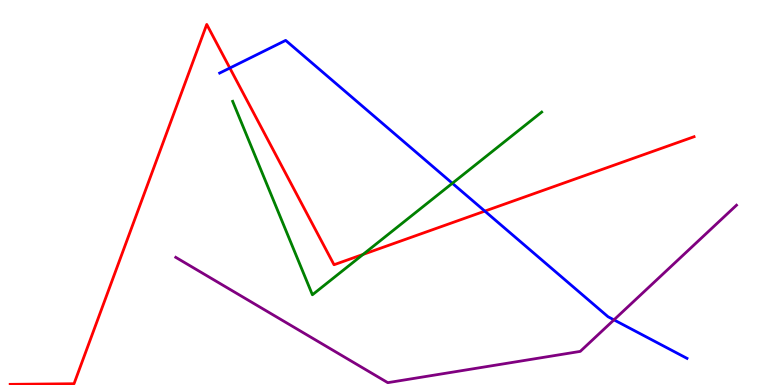[{'lines': ['blue', 'red'], 'intersections': [{'x': 2.97, 'y': 8.23}, {'x': 6.26, 'y': 4.52}]}, {'lines': ['green', 'red'], 'intersections': [{'x': 4.68, 'y': 3.39}]}, {'lines': ['purple', 'red'], 'intersections': []}, {'lines': ['blue', 'green'], 'intersections': [{'x': 5.84, 'y': 5.24}]}, {'lines': ['blue', 'purple'], 'intersections': [{'x': 7.92, 'y': 1.69}]}, {'lines': ['green', 'purple'], 'intersections': []}]